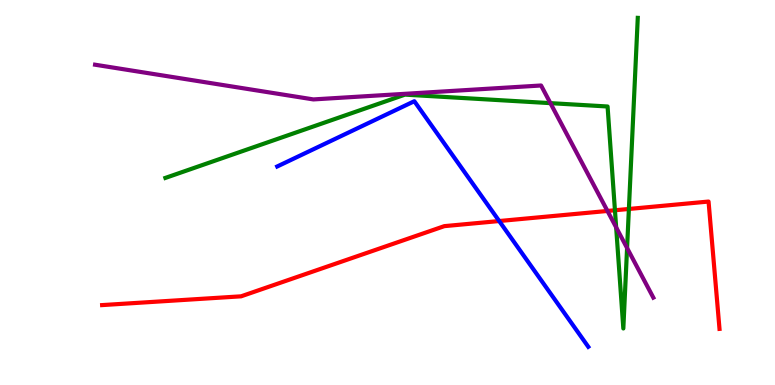[{'lines': ['blue', 'red'], 'intersections': [{'x': 6.44, 'y': 4.26}]}, {'lines': ['green', 'red'], 'intersections': [{'x': 7.93, 'y': 4.54}, {'x': 8.11, 'y': 4.57}]}, {'lines': ['purple', 'red'], 'intersections': [{'x': 7.84, 'y': 4.52}]}, {'lines': ['blue', 'green'], 'intersections': []}, {'lines': ['blue', 'purple'], 'intersections': []}, {'lines': ['green', 'purple'], 'intersections': [{'x': 7.1, 'y': 7.32}, {'x': 7.95, 'y': 4.09}, {'x': 8.09, 'y': 3.56}]}]